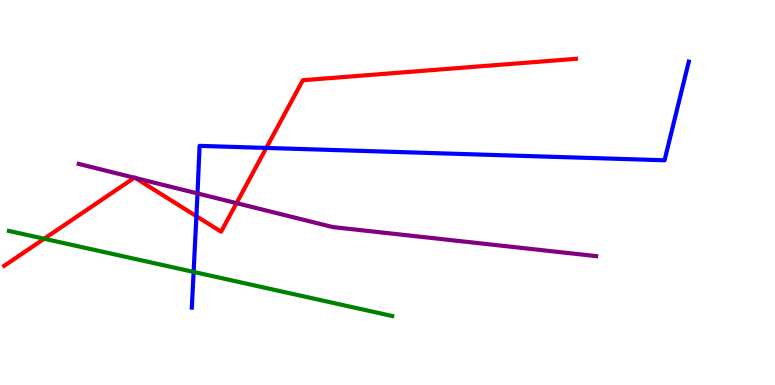[{'lines': ['blue', 'red'], 'intersections': [{'x': 2.53, 'y': 4.38}, {'x': 3.44, 'y': 6.16}]}, {'lines': ['green', 'red'], 'intersections': [{'x': 0.57, 'y': 3.8}]}, {'lines': ['purple', 'red'], 'intersections': [{'x': 1.73, 'y': 5.38}, {'x': 1.75, 'y': 5.38}, {'x': 3.05, 'y': 4.72}]}, {'lines': ['blue', 'green'], 'intersections': [{'x': 2.5, 'y': 2.94}]}, {'lines': ['blue', 'purple'], 'intersections': [{'x': 2.55, 'y': 4.98}]}, {'lines': ['green', 'purple'], 'intersections': []}]